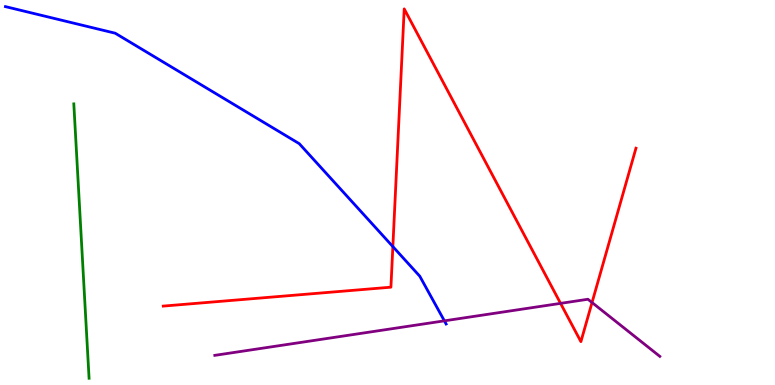[{'lines': ['blue', 'red'], 'intersections': [{'x': 5.07, 'y': 3.59}]}, {'lines': ['green', 'red'], 'intersections': []}, {'lines': ['purple', 'red'], 'intersections': [{'x': 7.23, 'y': 2.12}, {'x': 7.64, 'y': 2.14}]}, {'lines': ['blue', 'green'], 'intersections': []}, {'lines': ['blue', 'purple'], 'intersections': [{'x': 5.73, 'y': 1.67}]}, {'lines': ['green', 'purple'], 'intersections': []}]